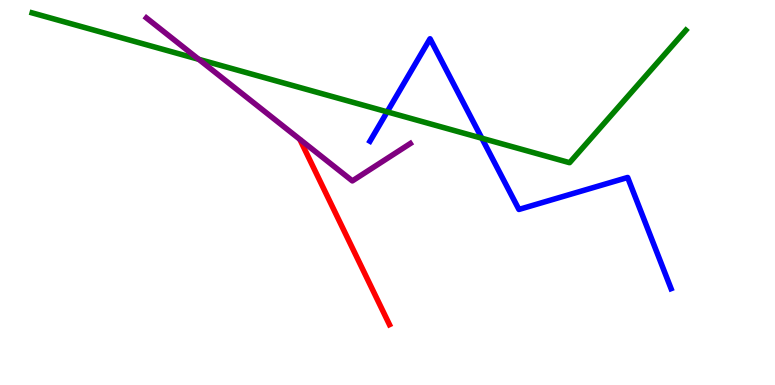[{'lines': ['blue', 'red'], 'intersections': []}, {'lines': ['green', 'red'], 'intersections': []}, {'lines': ['purple', 'red'], 'intersections': []}, {'lines': ['blue', 'green'], 'intersections': [{'x': 5.0, 'y': 7.09}, {'x': 6.22, 'y': 6.41}]}, {'lines': ['blue', 'purple'], 'intersections': []}, {'lines': ['green', 'purple'], 'intersections': [{'x': 2.56, 'y': 8.46}]}]